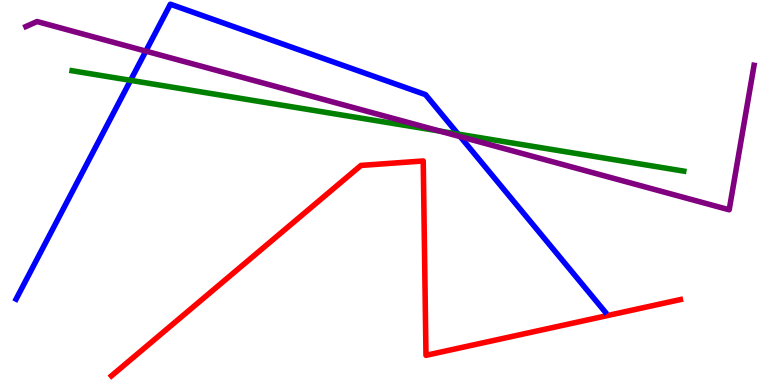[{'lines': ['blue', 'red'], 'intersections': []}, {'lines': ['green', 'red'], 'intersections': []}, {'lines': ['purple', 'red'], 'intersections': []}, {'lines': ['blue', 'green'], 'intersections': [{'x': 1.68, 'y': 7.91}, {'x': 5.91, 'y': 6.52}]}, {'lines': ['blue', 'purple'], 'intersections': [{'x': 1.88, 'y': 8.67}, {'x': 5.94, 'y': 6.45}]}, {'lines': ['green', 'purple'], 'intersections': [{'x': 5.68, 'y': 6.59}]}]